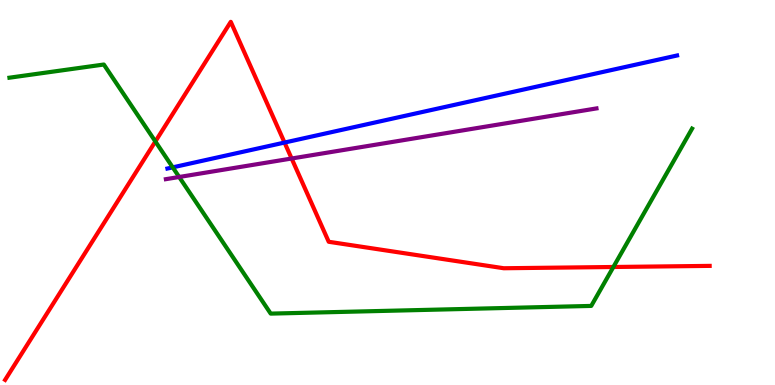[{'lines': ['blue', 'red'], 'intersections': [{'x': 3.67, 'y': 6.3}]}, {'lines': ['green', 'red'], 'intersections': [{'x': 2.0, 'y': 6.33}, {'x': 7.91, 'y': 3.07}]}, {'lines': ['purple', 'red'], 'intersections': [{'x': 3.76, 'y': 5.88}]}, {'lines': ['blue', 'green'], 'intersections': [{'x': 2.23, 'y': 5.65}]}, {'lines': ['blue', 'purple'], 'intersections': []}, {'lines': ['green', 'purple'], 'intersections': [{'x': 2.31, 'y': 5.4}]}]